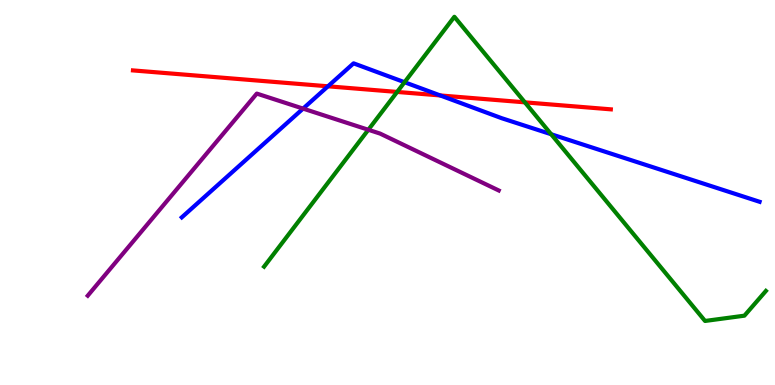[{'lines': ['blue', 'red'], 'intersections': [{'x': 4.23, 'y': 7.76}, {'x': 5.68, 'y': 7.52}]}, {'lines': ['green', 'red'], 'intersections': [{'x': 5.12, 'y': 7.61}, {'x': 6.77, 'y': 7.34}]}, {'lines': ['purple', 'red'], 'intersections': []}, {'lines': ['blue', 'green'], 'intersections': [{'x': 5.22, 'y': 7.86}, {'x': 7.11, 'y': 6.51}]}, {'lines': ['blue', 'purple'], 'intersections': [{'x': 3.91, 'y': 7.18}]}, {'lines': ['green', 'purple'], 'intersections': [{'x': 4.75, 'y': 6.63}]}]